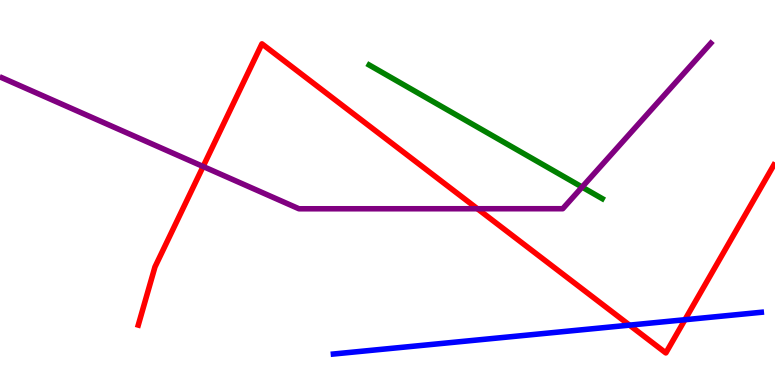[{'lines': ['blue', 'red'], 'intersections': [{'x': 8.12, 'y': 1.55}, {'x': 8.84, 'y': 1.7}]}, {'lines': ['green', 'red'], 'intersections': []}, {'lines': ['purple', 'red'], 'intersections': [{'x': 2.62, 'y': 5.68}, {'x': 6.16, 'y': 4.58}]}, {'lines': ['blue', 'green'], 'intersections': []}, {'lines': ['blue', 'purple'], 'intersections': []}, {'lines': ['green', 'purple'], 'intersections': [{'x': 7.51, 'y': 5.14}]}]